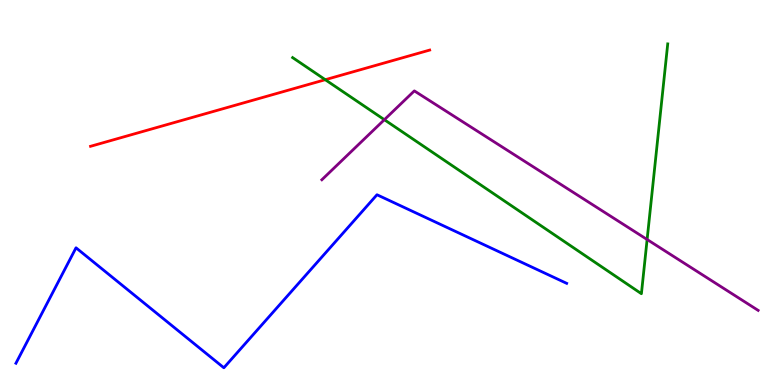[{'lines': ['blue', 'red'], 'intersections': []}, {'lines': ['green', 'red'], 'intersections': [{'x': 4.2, 'y': 7.93}]}, {'lines': ['purple', 'red'], 'intersections': []}, {'lines': ['blue', 'green'], 'intersections': []}, {'lines': ['blue', 'purple'], 'intersections': []}, {'lines': ['green', 'purple'], 'intersections': [{'x': 4.96, 'y': 6.89}, {'x': 8.35, 'y': 3.78}]}]